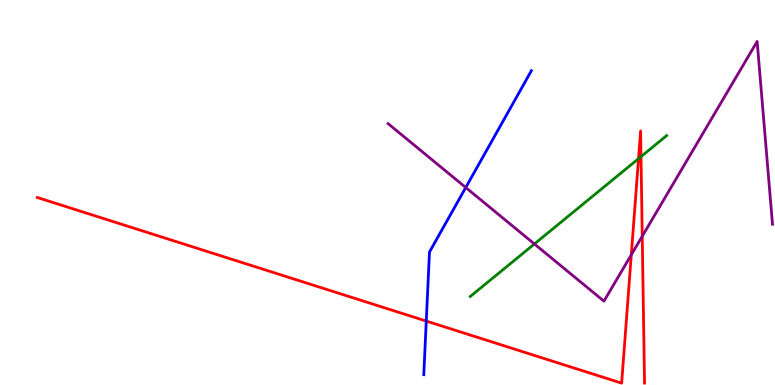[{'lines': ['blue', 'red'], 'intersections': [{'x': 5.5, 'y': 1.66}]}, {'lines': ['green', 'red'], 'intersections': [{'x': 8.24, 'y': 5.88}, {'x': 8.27, 'y': 5.93}]}, {'lines': ['purple', 'red'], 'intersections': [{'x': 8.15, 'y': 3.38}, {'x': 8.29, 'y': 3.86}]}, {'lines': ['blue', 'green'], 'intersections': []}, {'lines': ['blue', 'purple'], 'intersections': [{'x': 6.01, 'y': 5.13}]}, {'lines': ['green', 'purple'], 'intersections': [{'x': 6.9, 'y': 3.66}]}]